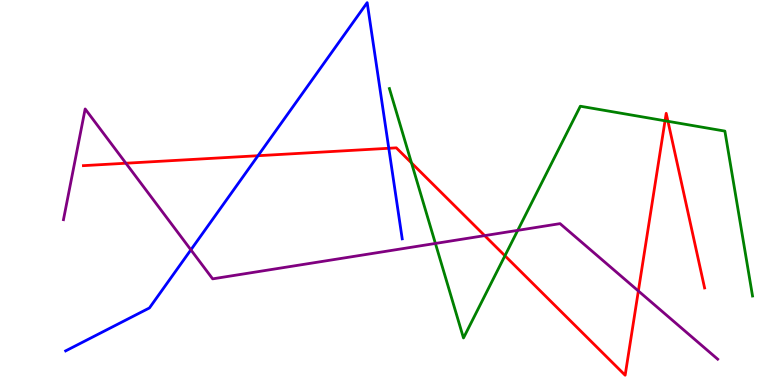[{'lines': ['blue', 'red'], 'intersections': [{'x': 3.33, 'y': 5.96}, {'x': 5.02, 'y': 6.15}]}, {'lines': ['green', 'red'], 'intersections': [{'x': 5.31, 'y': 5.77}, {'x': 6.52, 'y': 3.36}, {'x': 8.58, 'y': 6.86}, {'x': 8.62, 'y': 6.85}]}, {'lines': ['purple', 'red'], 'intersections': [{'x': 1.62, 'y': 5.76}, {'x': 6.25, 'y': 3.88}, {'x': 8.24, 'y': 2.44}]}, {'lines': ['blue', 'green'], 'intersections': []}, {'lines': ['blue', 'purple'], 'intersections': [{'x': 2.46, 'y': 3.51}]}, {'lines': ['green', 'purple'], 'intersections': [{'x': 5.62, 'y': 3.68}, {'x': 6.68, 'y': 4.02}]}]